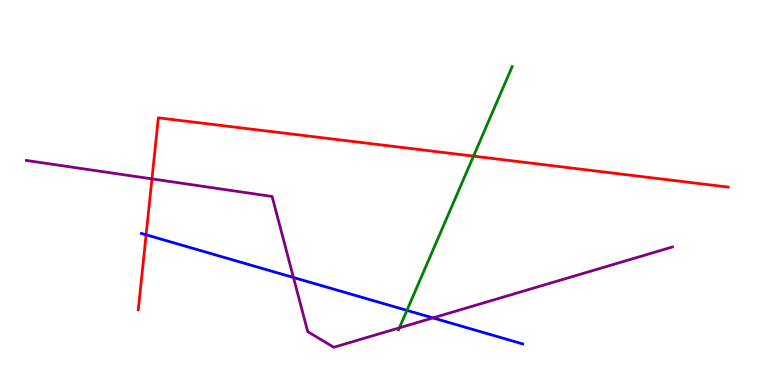[{'lines': ['blue', 'red'], 'intersections': [{'x': 1.89, 'y': 3.9}]}, {'lines': ['green', 'red'], 'intersections': [{'x': 6.11, 'y': 5.94}]}, {'lines': ['purple', 'red'], 'intersections': [{'x': 1.96, 'y': 5.35}]}, {'lines': ['blue', 'green'], 'intersections': [{'x': 5.25, 'y': 1.94}]}, {'lines': ['blue', 'purple'], 'intersections': [{'x': 3.79, 'y': 2.79}, {'x': 5.59, 'y': 1.74}]}, {'lines': ['green', 'purple'], 'intersections': [{'x': 5.15, 'y': 1.48}]}]